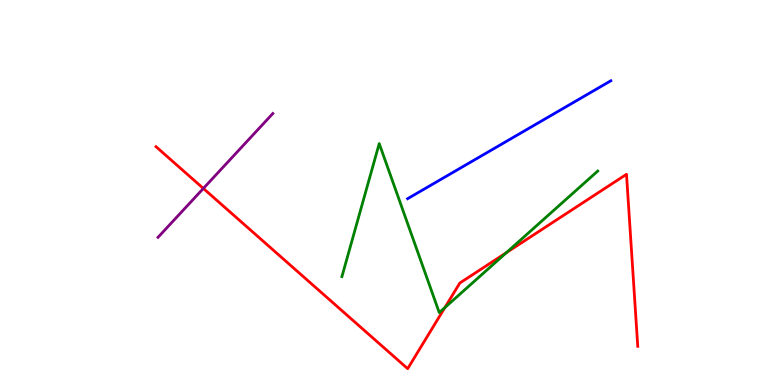[{'lines': ['blue', 'red'], 'intersections': []}, {'lines': ['green', 'red'], 'intersections': [{'x': 5.74, 'y': 2.01}, {'x': 6.53, 'y': 3.44}]}, {'lines': ['purple', 'red'], 'intersections': [{'x': 2.62, 'y': 5.11}]}, {'lines': ['blue', 'green'], 'intersections': []}, {'lines': ['blue', 'purple'], 'intersections': []}, {'lines': ['green', 'purple'], 'intersections': []}]